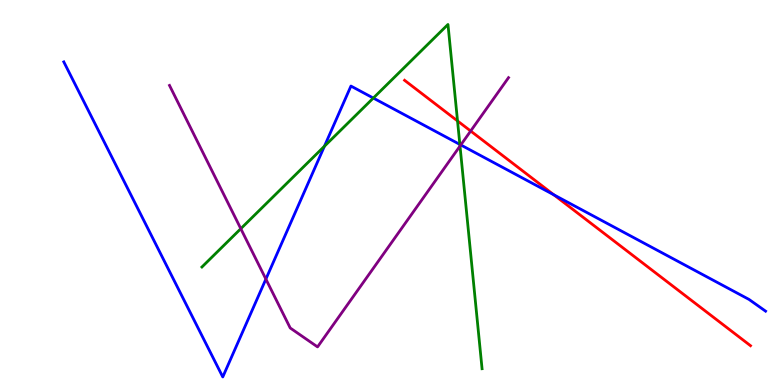[{'lines': ['blue', 'red'], 'intersections': [{'x': 7.15, 'y': 4.94}]}, {'lines': ['green', 'red'], 'intersections': [{'x': 5.9, 'y': 6.86}]}, {'lines': ['purple', 'red'], 'intersections': [{'x': 6.07, 'y': 6.6}]}, {'lines': ['blue', 'green'], 'intersections': [{'x': 4.19, 'y': 6.2}, {'x': 4.82, 'y': 7.45}, {'x': 5.93, 'y': 6.25}]}, {'lines': ['blue', 'purple'], 'intersections': [{'x': 3.43, 'y': 2.75}, {'x': 5.95, 'y': 6.24}]}, {'lines': ['green', 'purple'], 'intersections': [{'x': 3.11, 'y': 4.06}, {'x': 5.94, 'y': 6.21}]}]